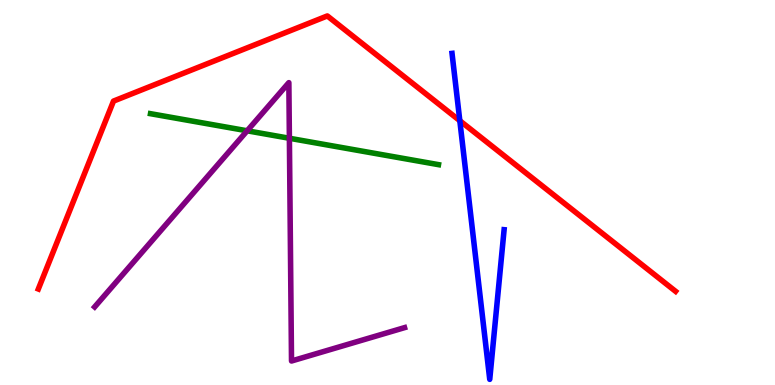[{'lines': ['blue', 'red'], 'intersections': [{'x': 5.93, 'y': 6.86}]}, {'lines': ['green', 'red'], 'intersections': []}, {'lines': ['purple', 'red'], 'intersections': []}, {'lines': ['blue', 'green'], 'intersections': []}, {'lines': ['blue', 'purple'], 'intersections': []}, {'lines': ['green', 'purple'], 'intersections': [{'x': 3.19, 'y': 6.6}, {'x': 3.73, 'y': 6.41}]}]